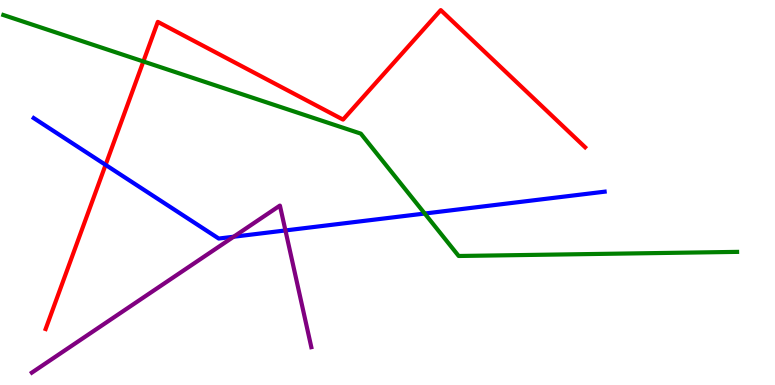[{'lines': ['blue', 'red'], 'intersections': [{'x': 1.36, 'y': 5.72}]}, {'lines': ['green', 'red'], 'intersections': [{'x': 1.85, 'y': 8.4}]}, {'lines': ['purple', 'red'], 'intersections': []}, {'lines': ['blue', 'green'], 'intersections': [{'x': 5.48, 'y': 4.45}]}, {'lines': ['blue', 'purple'], 'intersections': [{'x': 3.01, 'y': 3.85}, {'x': 3.68, 'y': 4.01}]}, {'lines': ['green', 'purple'], 'intersections': []}]